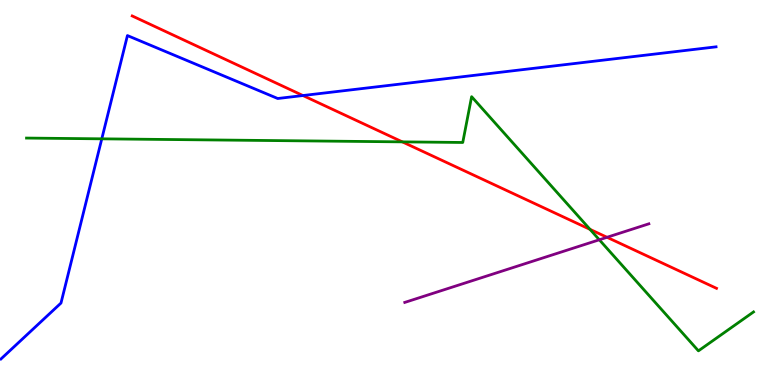[{'lines': ['blue', 'red'], 'intersections': [{'x': 3.91, 'y': 7.52}]}, {'lines': ['green', 'red'], 'intersections': [{'x': 5.19, 'y': 6.32}, {'x': 7.61, 'y': 4.04}]}, {'lines': ['purple', 'red'], 'intersections': [{'x': 7.83, 'y': 3.84}]}, {'lines': ['blue', 'green'], 'intersections': [{'x': 1.31, 'y': 6.39}]}, {'lines': ['blue', 'purple'], 'intersections': []}, {'lines': ['green', 'purple'], 'intersections': [{'x': 7.73, 'y': 3.77}]}]